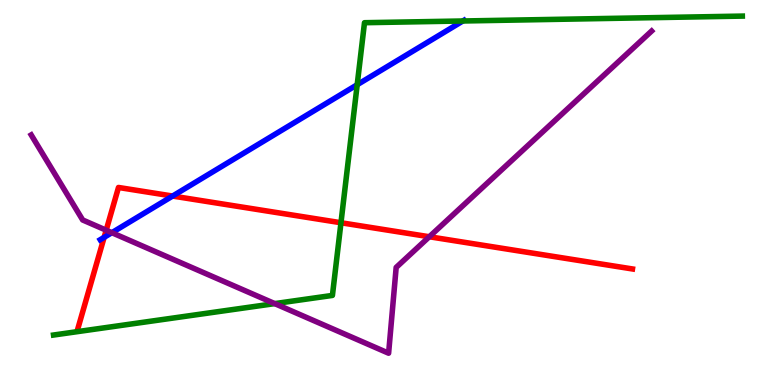[{'lines': ['blue', 'red'], 'intersections': [{'x': 1.34, 'y': 3.84}, {'x': 2.23, 'y': 4.91}]}, {'lines': ['green', 'red'], 'intersections': [{'x': 4.4, 'y': 4.21}]}, {'lines': ['purple', 'red'], 'intersections': [{'x': 1.37, 'y': 4.02}, {'x': 5.54, 'y': 3.85}]}, {'lines': ['blue', 'green'], 'intersections': [{'x': 4.61, 'y': 7.8}, {'x': 5.97, 'y': 9.45}]}, {'lines': ['blue', 'purple'], 'intersections': [{'x': 1.44, 'y': 3.96}]}, {'lines': ['green', 'purple'], 'intersections': [{'x': 3.54, 'y': 2.11}]}]